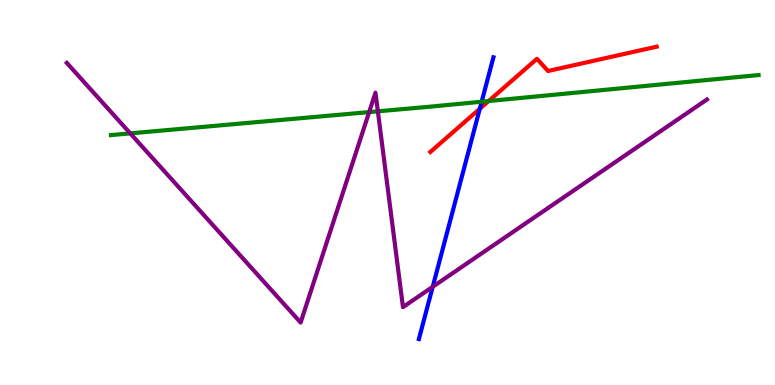[{'lines': ['blue', 'red'], 'intersections': [{'x': 6.19, 'y': 7.18}]}, {'lines': ['green', 'red'], 'intersections': [{'x': 6.3, 'y': 7.38}]}, {'lines': ['purple', 'red'], 'intersections': []}, {'lines': ['blue', 'green'], 'intersections': [{'x': 6.22, 'y': 7.36}]}, {'lines': ['blue', 'purple'], 'intersections': [{'x': 5.58, 'y': 2.55}]}, {'lines': ['green', 'purple'], 'intersections': [{'x': 1.68, 'y': 6.54}, {'x': 4.76, 'y': 7.09}, {'x': 4.88, 'y': 7.11}]}]